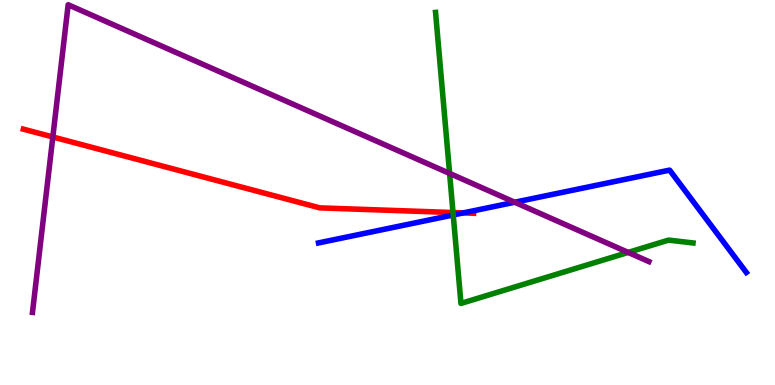[{'lines': ['blue', 'red'], 'intersections': [{'x': 5.98, 'y': 4.47}]}, {'lines': ['green', 'red'], 'intersections': [{'x': 5.85, 'y': 4.48}]}, {'lines': ['purple', 'red'], 'intersections': [{'x': 0.682, 'y': 6.44}]}, {'lines': ['blue', 'green'], 'intersections': [{'x': 5.85, 'y': 4.42}]}, {'lines': ['blue', 'purple'], 'intersections': [{'x': 6.64, 'y': 4.75}]}, {'lines': ['green', 'purple'], 'intersections': [{'x': 5.8, 'y': 5.5}, {'x': 8.11, 'y': 3.44}]}]